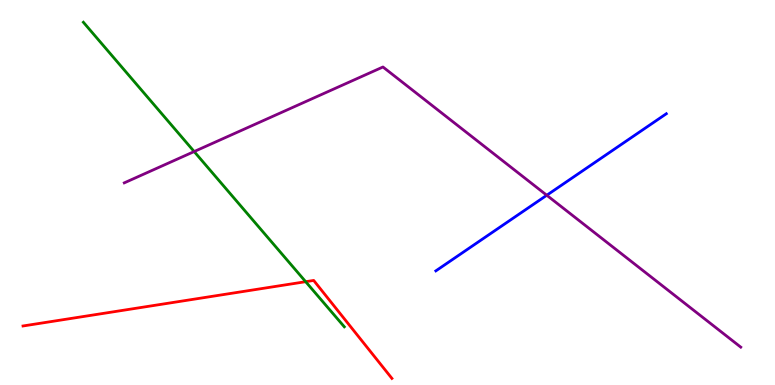[{'lines': ['blue', 'red'], 'intersections': []}, {'lines': ['green', 'red'], 'intersections': [{'x': 3.94, 'y': 2.68}]}, {'lines': ['purple', 'red'], 'intersections': []}, {'lines': ['blue', 'green'], 'intersections': []}, {'lines': ['blue', 'purple'], 'intersections': [{'x': 7.06, 'y': 4.93}]}, {'lines': ['green', 'purple'], 'intersections': [{'x': 2.51, 'y': 6.06}]}]